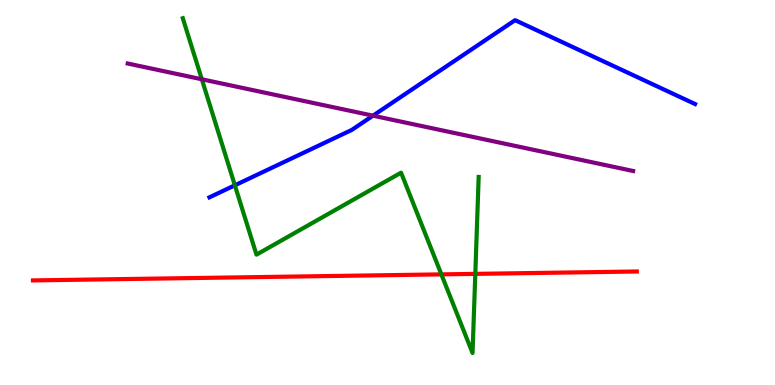[{'lines': ['blue', 'red'], 'intersections': []}, {'lines': ['green', 'red'], 'intersections': [{'x': 5.7, 'y': 2.87}, {'x': 6.13, 'y': 2.89}]}, {'lines': ['purple', 'red'], 'intersections': []}, {'lines': ['blue', 'green'], 'intersections': [{'x': 3.03, 'y': 5.19}]}, {'lines': ['blue', 'purple'], 'intersections': [{'x': 4.81, 'y': 7.0}]}, {'lines': ['green', 'purple'], 'intersections': [{'x': 2.6, 'y': 7.94}]}]